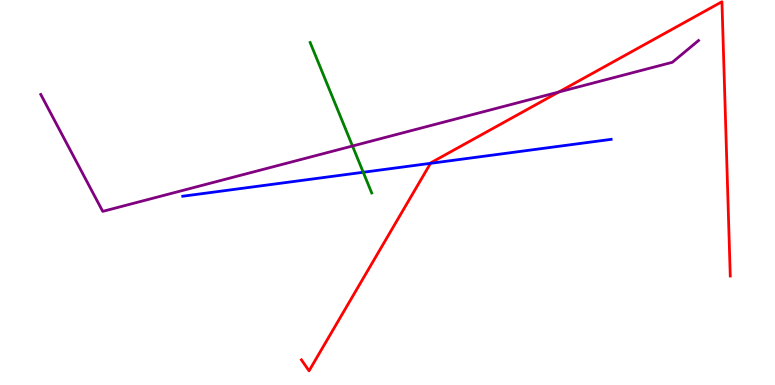[{'lines': ['blue', 'red'], 'intersections': [{'x': 5.56, 'y': 5.76}]}, {'lines': ['green', 'red'], 'intersections': []}, {'lines': ['purple', 'red'], 'intersections': [{'x': 7.21, 'y': 7.61}]}, {'lines': ['blue', 'green'], 'intersections': [{'x': 4.69, 'y': 5.53}]}, {'lines': ['blue', 'purple'], 'intersections': []}, {'lines': ['green', 'purple'], 'intersections': [{'x': 4.55, 'y': 6.21}]}]